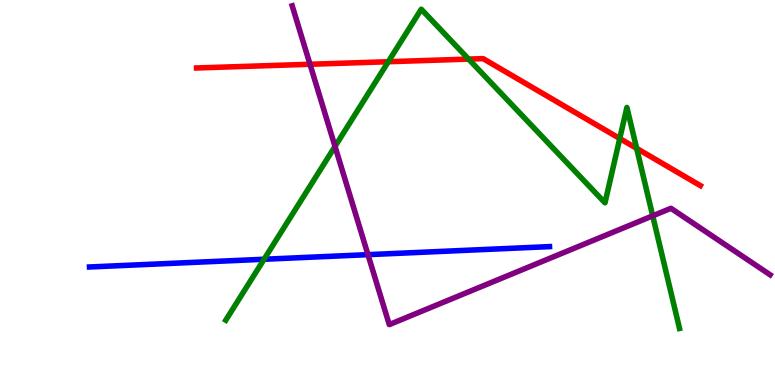[{'lines': ['blue', 'red'], 'intersections': []}, {'lines': ['green', 'red'], 'intersections': [{'x': 5.01, 'y': 8.4}, {'x': 6.05, 'y': 8.46}, {'x': 8.0, 'y': 6.4}, {'x': 8.21, 'y': 6.15}]}, {'lines': ['purple', 'red'], 'intersections': [{'x': 4.0, 'y': 8.33}]}, {'lines': ['blue', 'green'], 'intersections': [{'x': 3.41, 'y': 3.27}]}, {'lines': ['blue', 'purple'], 'intersections': [{'x': 4.75, 'y': 3.39}]}, {'lines': ['green', 'purple'], 'intersections': [{'x': 4.32, 'y': 6.2}, {'x': 8.42, 'y': 4.39}]}]